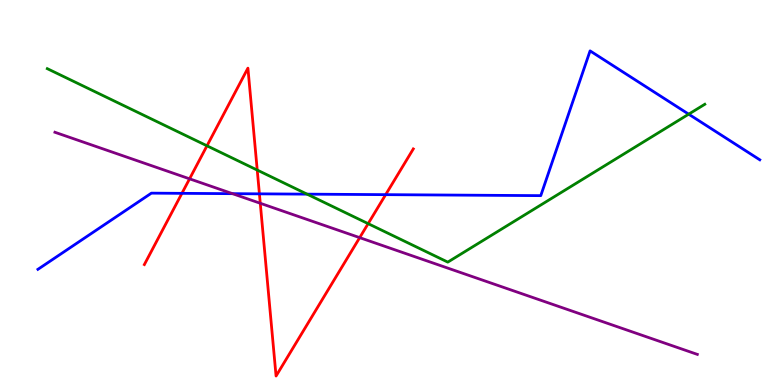[{'lines': ['blue', 'red'], 'intersections': [{'x': 2.35, 'y': 4.98}, {'x': 3.35, 'y': 4.97}, {'x': 4.98, 'y': 4.94}]}, {'lines': ['green', 'red'], 'intersections': [{'x': 2.67, 'y': 6.21}, {'x': 3.32, 'y': 5.58}, {'x': 4.75, 'y': 4.19}]}, {'lines': ['purple', 'red'], 'intersections': [{'x': 2.45, 'y': 5.36}, {'x': 3.36, 'y': 4.72}, {'x': 4.64, 'y': 3.83}]}, {'lines': ['blue', 'green'], 'intersections': [{'x': 3.96, 'y': 4.96}, {'x': 8.89, 'y': 7.03}]}, {'lines': ['blue', 'purple'], 'intersections': [{'x': 3.0, 'y': 4.97}]}, {'lines': ['green', 'purple'], 'intersections': []}]